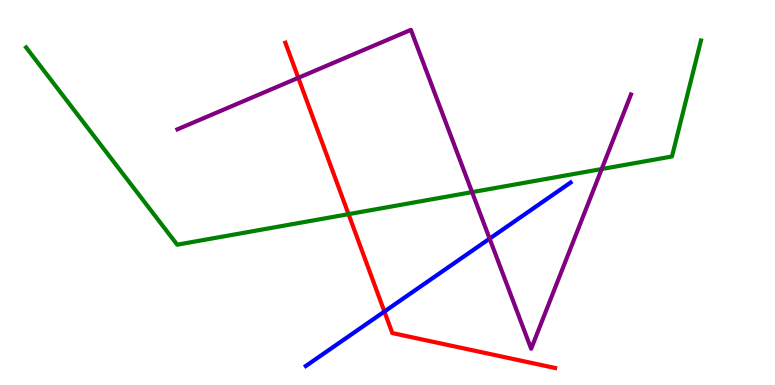[{'lines': ['blue', 'red'], 'intersections': [{'x': 4.96, 'y': 1.91}]}, {'lines': ['green', 'red'], 'intersections': [{'x': 4.5, 'y': 4.44}]}, {'lines': ['purple', 'red'], 'intersections': [{'x': 3.85, 'y': 7.98}]}, {'lines': ['blue', 'green'], 'intersections': []}, {'lines': ['blue', 'purple'], 'intersections': [{'x': 6.32, 'y': 3.8}]}, {'lines': ['green', 'purple'], 'intersections': [{'x': 6.09, 'y': 5.01}, {'x': 7.76, 'y': 5.61}]}]